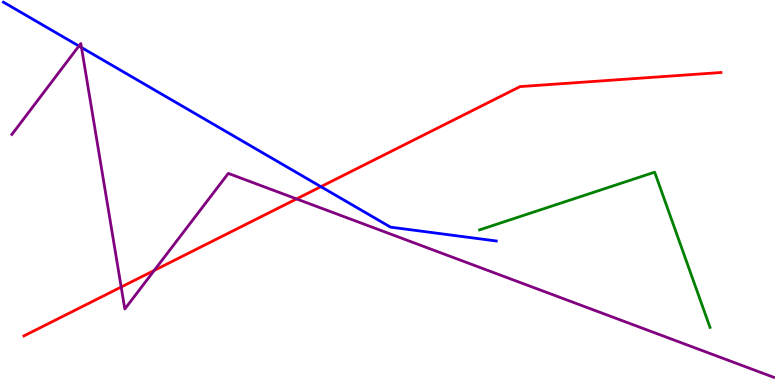[{'lines': ['blue', 'red'], 'intersections': [{'x': 4.14, 'y': 5.15}]}, {'lines': ['green', 'red'], 'intersections': []}, {'lines': ['purple', 'red'], 'intersections': [{'x': 1.56, 'y': 2.54}, {'x': 1.99, 'y': 2.98}, {'x': 3.83, 'y': 4.83}]}, {'lines': ['blue', 'green'], 'intersections': []}, {'lines': ['blue', 'purple'], 'intersections': [{'x': 1.02, 'y': 8.8}, {'x': 1.05, 'y': 8.77}]}, {'lines': ['green', 'purple'], 'intersections': []}]